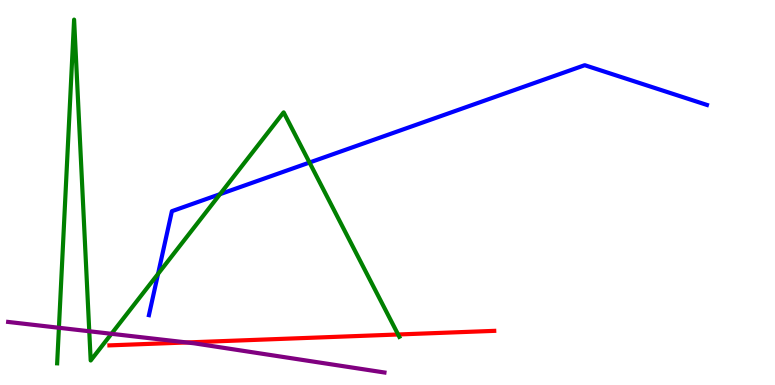[{'lines': ['blue', 'red'], 'intersections': []}, {'lines': ['green', 'red'], 'intersections': [{'x': 5.14, 'y': 1.31}]}, {'lines': ['purple', 'red'], 'intersections': [{'x': 2.41, 'y': 1.11}]}, {'lines': ['blue', 'green'], 'intersections': [{'x': 2.04, 'y': 2.89}, {'x': 2.84, 'y': 4.96}, {'x': 3.99, 'y': 5.78}]}, {'lines': ['blue', 'purple'], 'intersections': []}, {'lines': ['green', 'purple'], 'intersections': [{'x': 0.76, 'y': 1.49}, {'x': 1.15, 'y': 1.4}, {'x': 1.44, 'y': 1.33}]}]